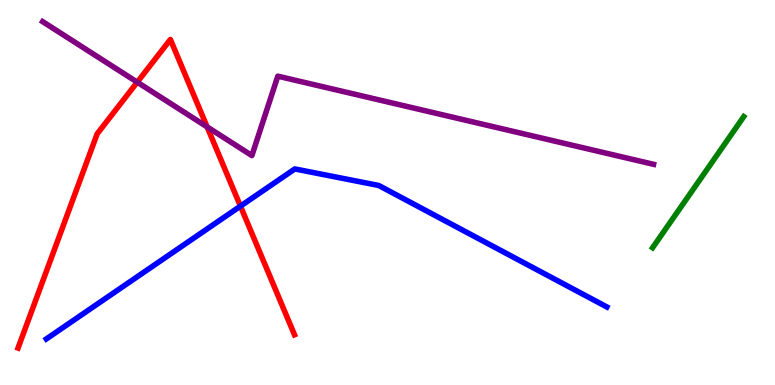[{'lines': ['blue', 'red'], 'intersections': [{'x': 3.1, 'y': 4.65}]}, {'lines': ['green', 'red'], 'intersections': []}, {'lines': ['purple', 'red'], 'intersections': [{'x': 1.77, 'y': 7.87}, {'x': 2.67, 'y': 6.7}]}, {'lines': ['blue', 'green'], 'intersections': []}, {'lines': ['blue', 'purple'], 'intersections': []}, {'lines': ['green', 'purple'], 'intersections': []}]